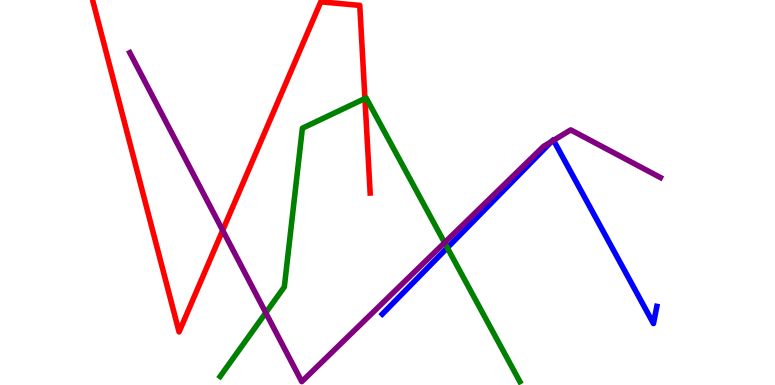[{'lines': ['blue', 'red'], 'intersections': []}, {'lines': ['green', 'red'], 'intersections': [{'x': 4.71, 'y': 7.44}]}, {'lines': ['purple', 'red'], 'intersections': [{'x': 2.87, 'y': 4.02}]}, {'lines': ['blue', 'green'], 'intersections': [{'x': 5.77, 'y': 3.56}]}, {'lines': ['blue', 'purple'], 'intersections': [{'x': 7.12, 'y': 6.32}, {'x': 7.14, 'y': 6.36}]}, {'lines': ['green', 'purple'], 'intersections': [{'x': 3.43, 'y': 1.88}, {'x': 5.74, 'y': 3.7}]}]